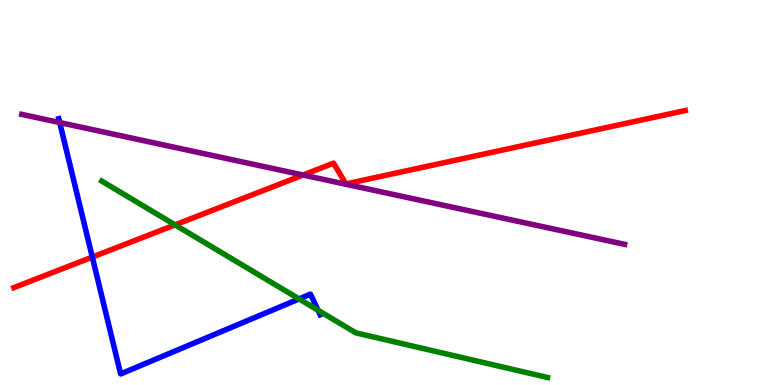[{'lines': ['blue', 'red'], 'intersections': [{'x': 1.19, 'y': 3.32}]}, {'lines': ['green', 'red'], 'intersections': [{'x': 2.26, 'y': 4.16}]}, {'lines': ['purple', 'red'], 'intersections': [{'x': 3.91, 'y': 5.45}]}, {'lines': ['blue', 'green'], 'intersections': [{'x': 3.86, 'y': 2.24}, {'x': 4.1, 'y': 1.94}]}, {'lines': ['blue', 'purple'], 'intersections': [{'x': 0.77, 'y': 6.82}]}, {'lines': ['green', 'purple'], 'intersections': []}]